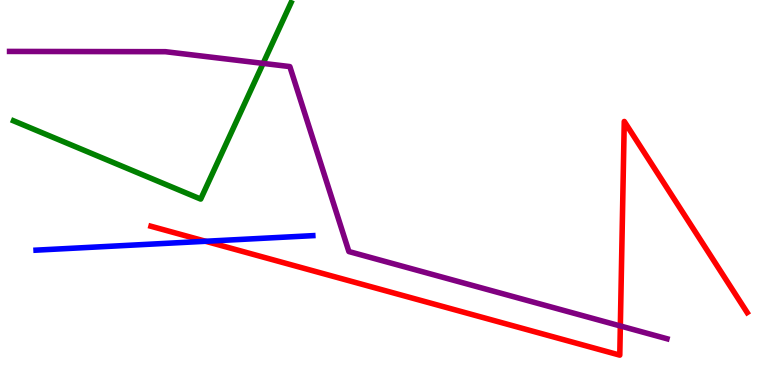[{'lines': ['blue', 'red'], 'intersections': [{'x': 2.65, 'y': 3.73}]}, {'lines': ['green', 'red'], 'intersections': []}, {'lines': ['purple', 'red'], 'intersections': [{'x': 8.0, 'y': 1.53}]}, {'lines': ['blue', 'green'], 'intersections': []}, {'lines': ['blue', 'purple'], 'intersections': []}, {'lines': ['green', 'purple'], 'intersections': [{'x': 3.4, 'y': 8.35}]}]